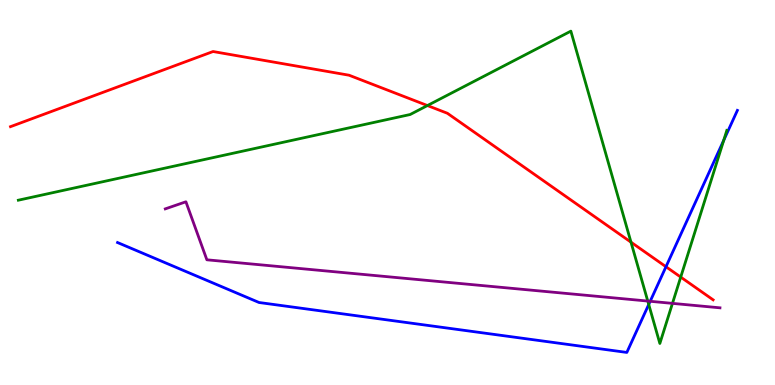[{'lines': ['blue', 'red'], 'intersections': [{'x': 8.59, 'y': 3.07}]}, {'lines': ['green', 'red'], 'intersections': [{'x': 5.52, 'y': 7.26}, {'x': 8.14, 'y': 3.71}, {'x': 8.78, 'y': 2.8}]}, {'lines': ['purple', 'red'], 'intersections': []}, {'lines': ['blue', 'green'], 'intersections': [{'x': 8.37, 'y': 2.09}, {'x': 9.34, 'y': 6.36}]}, {'lines': ['blue', 'purple'], 'intersections': [{'x': 8.39, 'y': 2.17}]}, {'lines': ['green', 'purple'], 'intersections': [{'x': 8.36, 'y': 2.18}, {'x': 8.68, 'y': 2.12}]}]